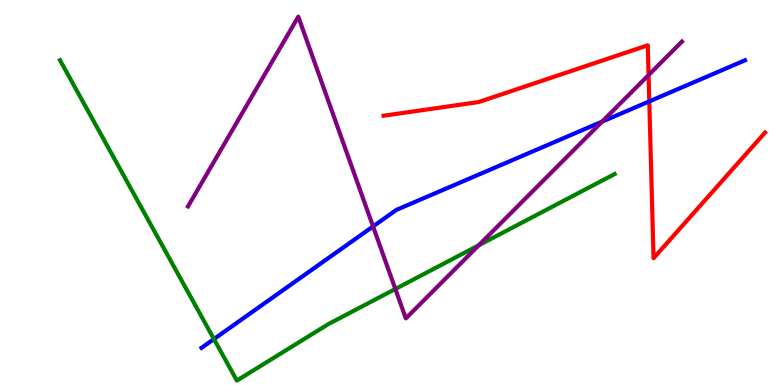[{'lines': ['blue', 'red'], 'intersections': [{'x': 8.38, 'y': 7.37}]}, {'lines': ['green', 'red'], 'intersections': []}, {'lines': ['purple', 'red'], 'intersections': [{'x': 8.37, 'y': 8.05}]}, {'lines': ['blue', 'green'], 'intersections': [{'x': 2.76, 'y': 1.19}]}, {'lines': ['blue', 'purple'], 'intersections': [{'x': 4.81, 'y': 4.12}, {'x': 7.77, 'y': 6.84}]}, {'lines': ['green', 'purple'], 'intersections': [{'x': 5.1, 'y': 2.49}, {'x': 6.18, 'y': 3.63}]}]